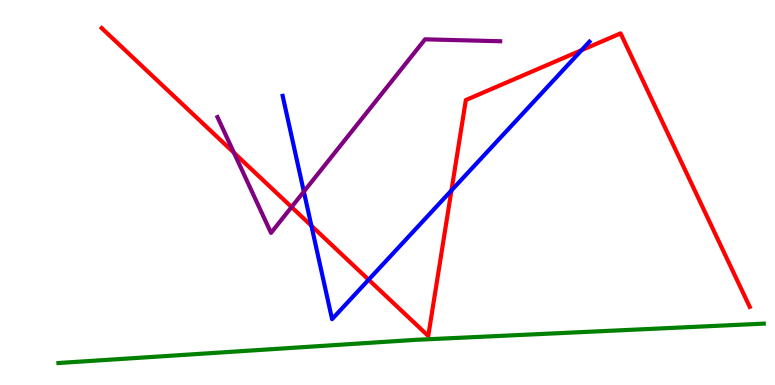[{'lines': ['blue', 'red'], 'intersections': [{'x': 4.02, 'y': 4.14}, {'x': 4.76, 'y': 2.73}, {'x': 5.83, 'y': 5.05}, {'x': 7.5, 'y': 8.7}]}, {'lines': ['green', 'red'], 'intersections': []}, {'lines': ['purple', 'red'], 'intersections': [{'x': 3.02, 'y': 6.03}, {'x': 3.76, 'y': 4.62}]}, {'lines': ['blue', 'green'], 'intersections': []}, {'lines': ['blue', 'purple'], 'intersections': [{'x': 3.92, 'y': 5.02}]}, {'lines': ['green', 'purple'], 'intersections': []}]